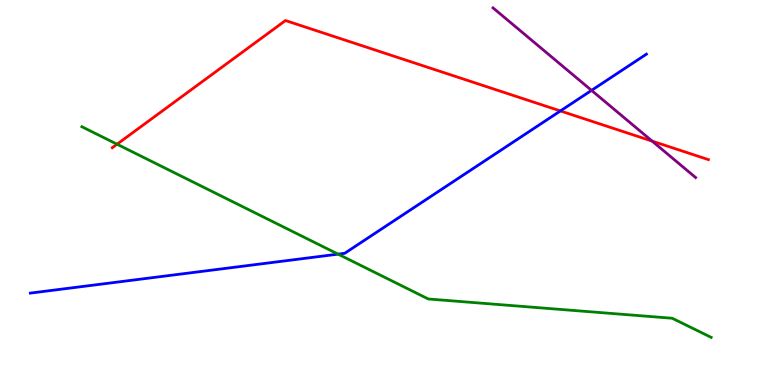[{'lines': ['blue', 'red'], 'intersections': [{'x': 7.23, 'y': 7.12}]}, {'lines': ['green', 'red'], 'intersections': [{'x': 1.51, 'y': 6.25}]}, {'lines': ['purple', 'red'], 'intersections': [{'x': 8.41, 'y': 6.33}]}, {'lines': ['blue', 'green'], 'intersections': [{'x': 4.36, 'y': 3.4}]}, {'lines': ['blue', 'purple'], 'intersections': [{'x': 7.63, 'y': 7.65}]}, {'lines': ['green', 'purple'], 'intersections': []}]